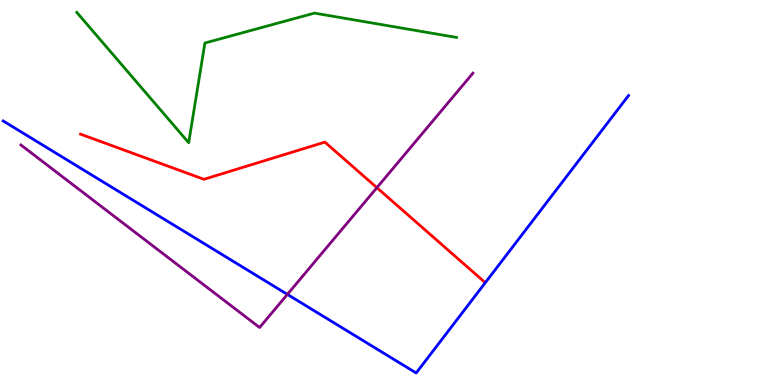[{'lines': ['blue', 'red'], 'intersections': []}, {'lines': ['green', 'red'], 'intersections': []}, {'lines': ['purple', 'red'], 'intersections': [{'x': 4.86, 'y': 5.13}]}, {'lines': ['blue', 'green'], 'intersections': []}, {'lines': ['blue', 'purple'], 'intersections': [{'x': 3.71, 'y': 2.35}]}, {'lines': ['green', 'purple'], 'intersections': []}]